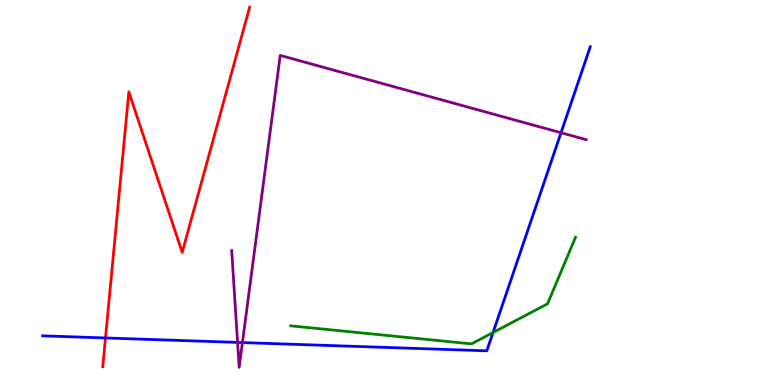[{'lines': ['blue', 'red'], 'intersections': [{'x': 1.36, 'y': 1.22}]}, {'lines': ['green', 'red'], 'intersections': []}, {'lines': ['purple', 'red'], 'intersections': []}, {'lines': ['blue', 'green'], 'intersections': [{'x': 6.36, 'y': 1.36}]}, {'lines': ['blue', 'purple'], 'intersections': [{'x': 3.07, 'y': 1.11}, {'x': 3.13, 'y': 1.1}, {'x': 7.24, 'y': 6.55}]}, {'lines': ['green', 'purple'], 'intersections': []}]